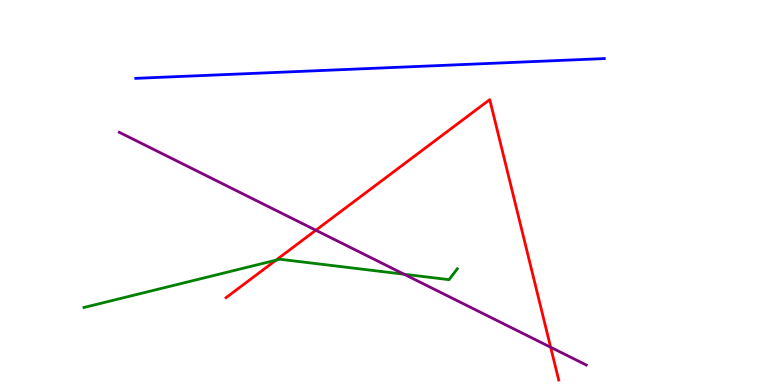[{'lines': ['blue', 'red'], 'intersections': []}, {'lines': ['green', 'red'], 'intersections': [{'x': 3.56, 'y': 3.24}]}, {'lines': ['purple', 'red'], 'intersections': [{'x': 4.08, 'y': 4.02}, {'x': 7.11, 'y': 0.981}]}, {'lines': ['blue', 'green'], 'intersections': []}, {'lines': ['blue', 'purple'], 'intersections': []}, {'lines': ['green', 'purple'], 'intersections': [{'x': 5.21, 'y': 2.88}]}]